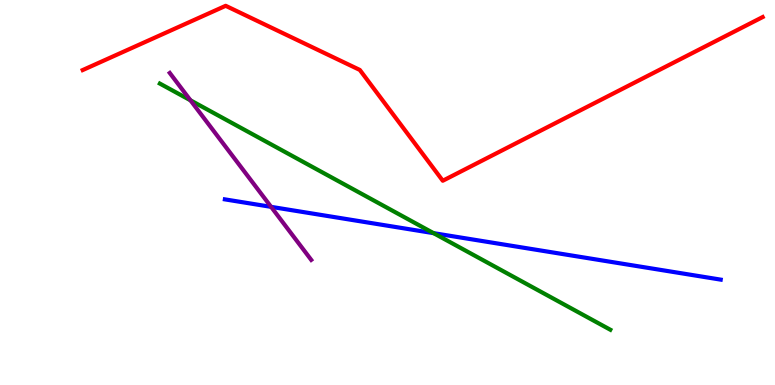[{'lines': ['blue', 'red'], 'intersections': []}, {'lines': ['green', 'red'], 'intersections': []}, {'lines': ['purple', 'red'], 'intersections': []}, {'lines': ['blue', 'green'], 'intersections': [{'x': 5.59, 'y': 3.94}]}, {'lines': ['blue', 'purple'], 'intersections': [{'x': 3.5, 'y': 4.63}]}, {'lines': ['green', 'purple'], 'intersections': [{'x': 2.46, 'y': 7.39}]}]